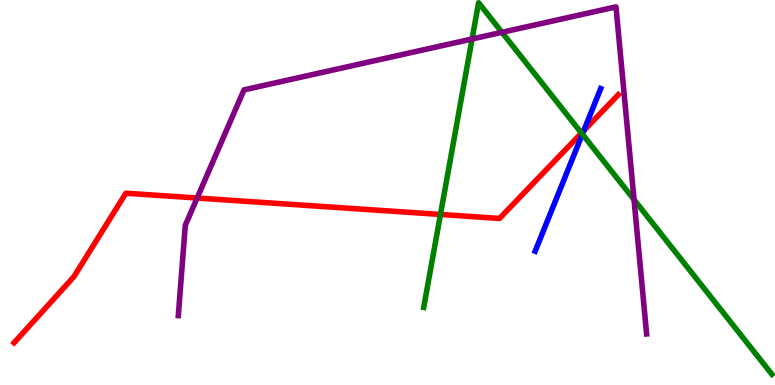[{'lines': ['blue', 'red'], 'intersections': [{'x': 7.53, 'y': 6.61}]}, {'lines': ['green', 'red'], 'intersections': [{'x': 5.68, 'y': 4.43}, {'x': 7.5, 'y': 6.54}]}, {'lines': ['purple', 'red'], 'intersections': [{'x': 2.54, 'y': 4.86}]}, {'lines': ['blue', 'green'], 'intersections': [{'x': 7.51, 'y': 6.51}]}, {'lines': ['blue', 'purple'], 'intersections': []}, {'lines': ['green', 'purple'], 'intersections': [{'x': 6.09, 'y': 8.99}, {'x': 6.48, 'y': 9.16}, {'x': 8.18, 'y': 4.81}]}]